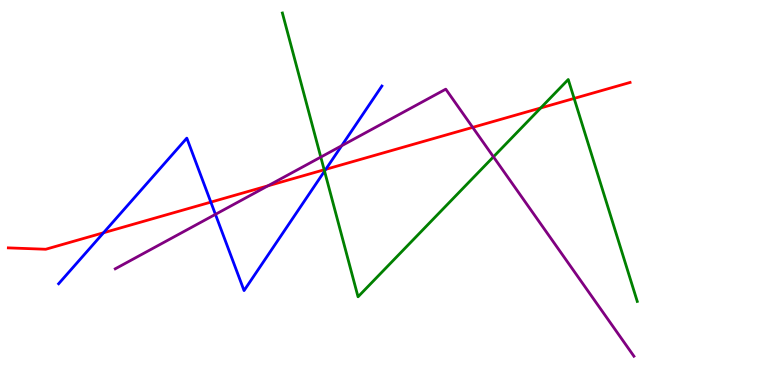[{'lines': ['blue', 'red'], 'intersections': [{'x': 1.34, 'y': 3.95}, {'x': 2.72, 'y': 4.75}, {'x': 4.2, 'y': 5.6}]}, {'lines': ['green', 'red'], 'intersections': [{'x': 4.18, 'y': 5.59}, {'x': 6.98, 'y': 7.2}, {'x': 7.41, 'y': 7.44}]}, {'lines': ['purple', 'red'], 'intersections': [{'x': 3.46, 'y': 5.17}, {'x': 6.1, 'y': 6.69}]}, {'lines': ['blue', 'green'], 'intersections': [{'x': 4.19, 'y': 5.55}]}, {'lines': ['blue', 'purple'], 'intersections': [{'x': 2.78, 'y': 4.43}, {'x': 4.41, 'y': 6.21}]}, {'lines': ['green', 'purple'], 'intersections': [{'x': 4.14, 'y': 5.92}, {'x': 6.37, 'y': 5.93}]}]